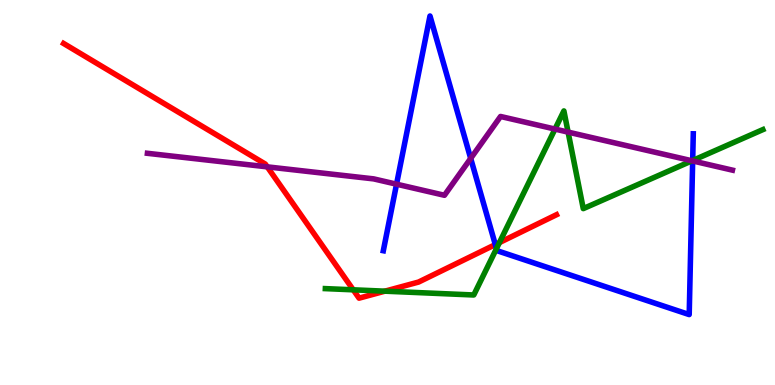[{'lines': ['blue', 'red'], 'intersections': [{'x': 6.39, 'y': 3.65}]}, {'lines': ['green', 'red'], 'intersections': [{'x': 4.56, 'y': 2.47}, {'x': 4.97, 'y': 2.44}, {'x': 6.44, 'y': 3.7}]}, {'lines': ['purple', 'red'], 'intersections': [{'x': 3.45, 'y': 5.67}]}, {'lines': ['blue', 'green'], 'intersections': [{'x': 6.41, 'y': 3.54}, {'x': 8.94, 'y': 5.83}]}, {'lines': ['blue', 'purple'], 'intersections': [{'x': 5.12, 'y': 5.22}, {'x': 6.07, 'y': 5.89}, {'x': 8.94, 'y': 5.82}]}, {'lines': ['green', 'purple'], 'intersections': [{'x': 7.16, 'y': 6.65}, {'x': 7.33, 'y': 6.57}, {'x': 8.93, 'y': 5.82}]}]